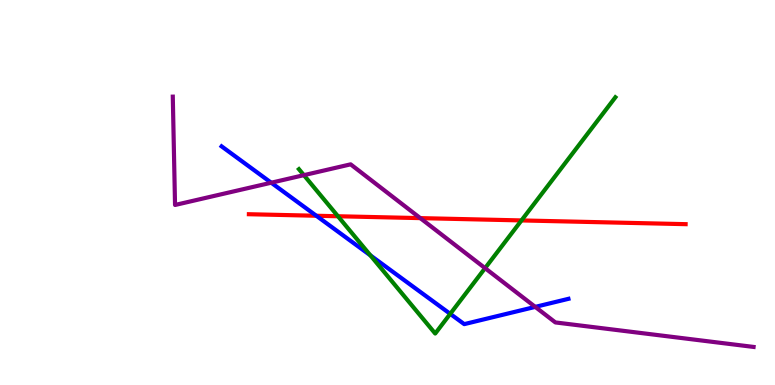[{'lines': ['blue', 'red'], 'intersections': [{'x': 4.08, 'y': 4.4}]}, {'lines': ['green', 'red'], 'intersections': [{'x': 4.36, 'y': 4.38}, {'x': 6.73, 'y': 4.27}]}, {'lines': ['purple', 'red'], 'intersections': [{'x': 5.42, 'y': 4.33}]}, {'lines': ['blue', 'green'], 'intersections': [{'x': 4.78, 'y': 3.37}, {'x': 5.81, 'y': 1.85}]}, {'lines': ['blue', 'purple'], 'intersections': [{'x': 3.5, 'y': 5.25}, {'x': 6.91, 'y': 2.03}]}, {'lines': ['green', 'purple'], 'intersections': [{'x': 3.92, 'y': 5.45}, {'x': 6.26, 'y': 3.04}]}]